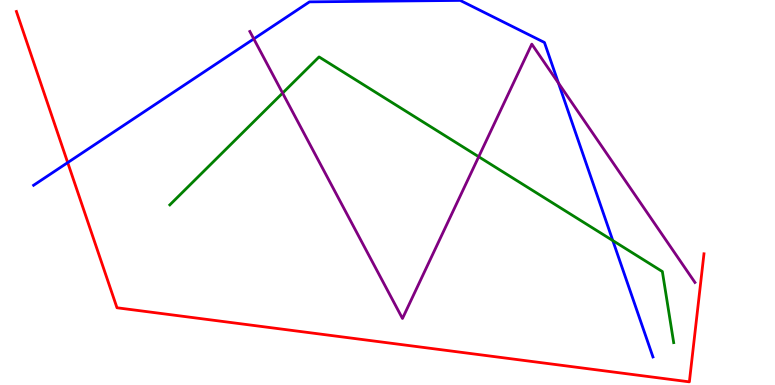[{'lines': ['blue', 'red'], 'intersections': [{'x': 0.874, 'y': 5.78}]}, {'lines': ['green', 'red'], 'intersections': []}, {'lines': ['purple', 'red'], 'intersections': []}, {'lines': ['blue', 'green'], 'intersections': [{'x': 7.91, 'y': 3.75}]}, {'lines': ['blue', 'purple'], 'intersections': [{'x': 3.27, 'y': 8.99}, {'x': 7.21, 'y': 7.84}]}, {'lines': ['green', 'purple'], 'intersections': [{'x': 3.65, 'y': 7.58}, {'x': 6.18, 'y': 5.93}]}]